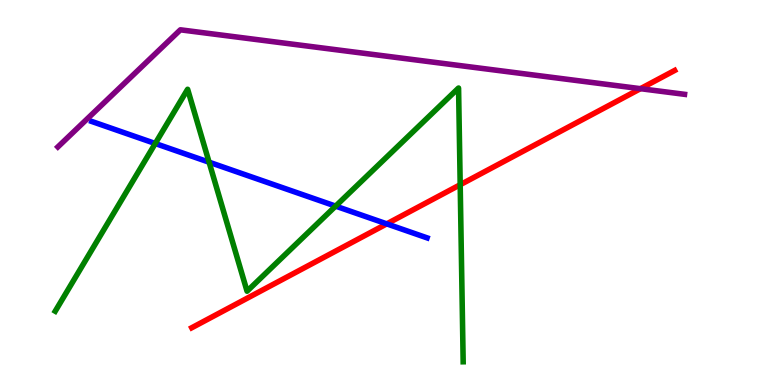[{'lines': ['blue', 'red'], 'intersections': [{'x': 4.99, 'y': 4.19}]}, {'lines': ['green', 'red'], 'intersections': [{'x': 5.94, 'y': 5.2}]}, {'lines': ['purple', 'red'], 'intersections': [{'x': 8.26, 'y': 7.7}]}, {'lines': ['blue', 'green'], 'intersections': [{'x': 2.0, 'y': 6.27}, {'x': 2.7, 'y': 5.79}, {'x': 4.33, 'y': 4.65}]}, {'lines': ['blue', 'purple'], 'intersections': []}, {'lines': ['green', 'purple'], 'intersections': []}]